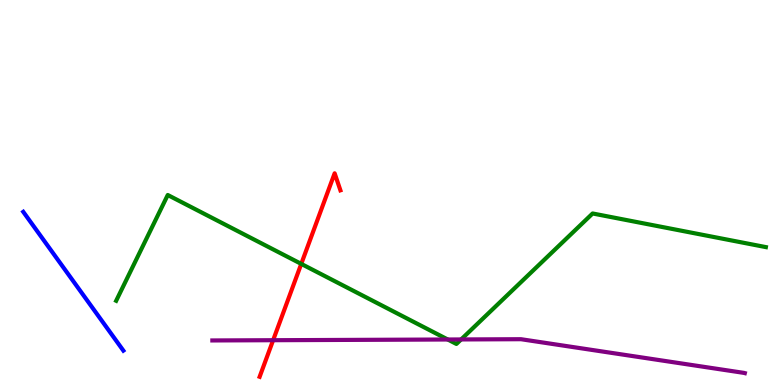[{'lines': ['blue', 'red'], 'intersections': []}, {'lines': ['green', 'red'], 'intersections': [{'x': 3.89, 'y': 3.15}]}, {'lines': ['purple', 'red'], 'intersections': [{'x': 3.52, 'y': 1.16}]}, {'lines': ['blue', 'green'], 'intersections': []}, {'lines': ['blue', 'purple'], 'intersections': []}, {'lines': ['green', 'purple'], 'intersections': [{'x': 5.78, 'y': 1.18}, {'x': 5.95, 'y': 1.18}]}]